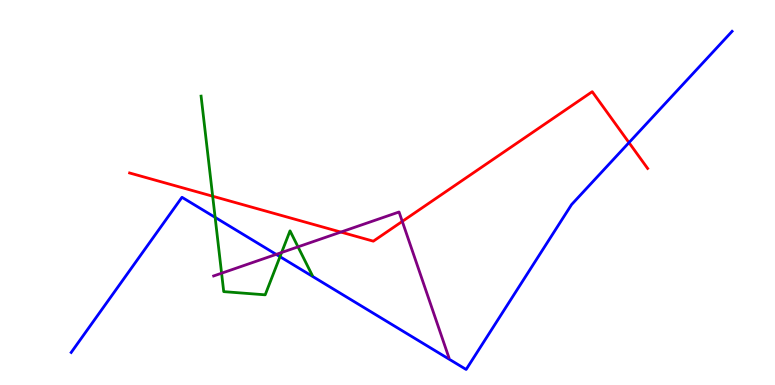[{'lines': ['blue', 'red'], 'intersections': [{'x': 8.12, 'y': 6.3}]}, {'lines': ['green', 'red'], 'intersections': [{'x': 2.74, 'y': 4.9}]}, {'lines': ['purple', 'red'], 'intersections': [{'x': 4.4, 'y': 3.97}, {'x': 5.19, 'y': 4.25}]}, {'lines': ['blue', 'green'], 'intersections': [{'x': 2.78, 'y': 4.35}, {'x': 3.61, 'y': 3.33}]}, {'lines': ['blue', 'purple'], 'intersections': [{'x': 3.56, 'y': 3.39}]}, {'lines': ['green', 'purple'], 'intersections': [{'x': 2.86, 'y': 2.9}, {'x': 3.63, 'y': 3.44}, {'x': 3.85, 'y': 3.59}]}]